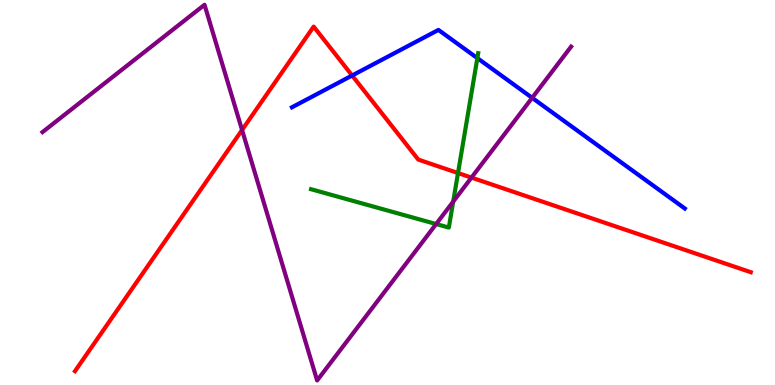[{'lines': ['blue', 'red'], 'intersections': [{'x': 4.54, 'y': 8.04}]}, {'lines': ['green', 'red'], 'intersections': [{'x': 5.91, 'y': 5.51}]}, {'lines': ['purple', 'red'], 'intersections': [{'x': 3.12, 'y': 6.62}, {'x': 6.08, 'y': 5.39}]}, {'lines': ['blue', 'green'], 'intersections': [{'x': 6.16, 'y': 8.49}]}, {'lines': ['blue', 'purple'], 'intersections': [{'x': 6.87, 'y': 7.46}]}, {'lines': ['green', 'purple'], 'intersections': [{'x': 5.63, 'y': 4.18}, {'x': 5.85, 'y': 4.76}]}]